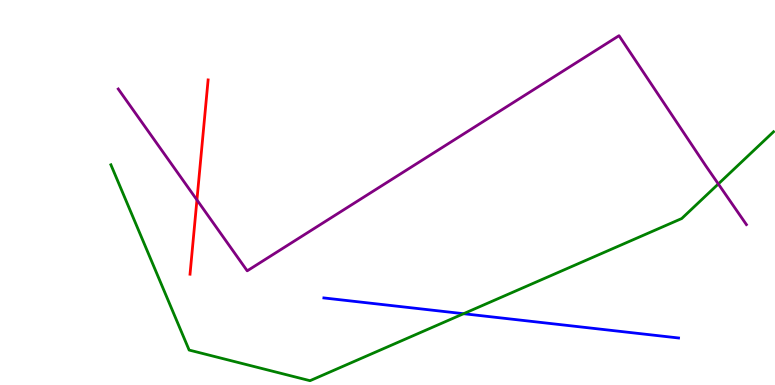[{'lines': ['blue', 'red'], 'intersections': []}, {'lines': ['green', 'red'], 'intersections': []}, {'lines': ['purple', 'red'], 'intersections': [{'x': 2.54, 'y': 4.81}]}, {'lines': ['blue', 'green'], 'intersections': [{'x': 5.98, 'y': 1.85}]}, {'lines': ['blue', 'purple'], 'intersections': []}, {'lines': ['green', 'purple'], 'intersections': [{'x': 9.27, 'y': 5.22}]}]